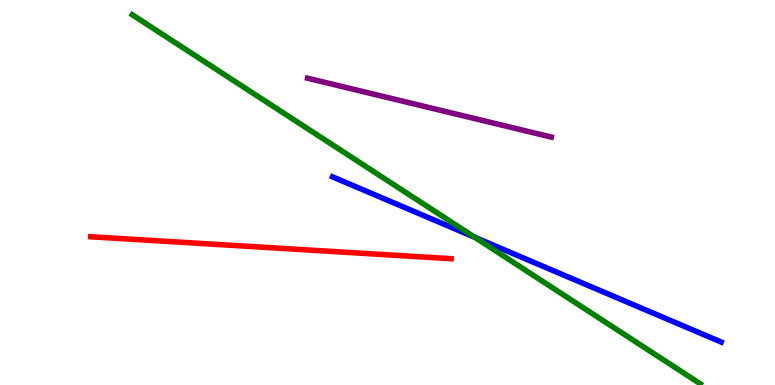[{'lines': ['blue', 'red'], 'intersections': []}, {'lines': ['green', 'red'], 'intersections': []}, {'lines': ['purple', 'red'], 'intersections': []}, {'lines': ['blue', 'green'], 'intersections': [{'x': 6.13, 'y': 3.84}]}, {'lines': ['blue', 'purple'], 'intersections': []}, {'lines': ['green', 'purple'], 'intersections': []}]